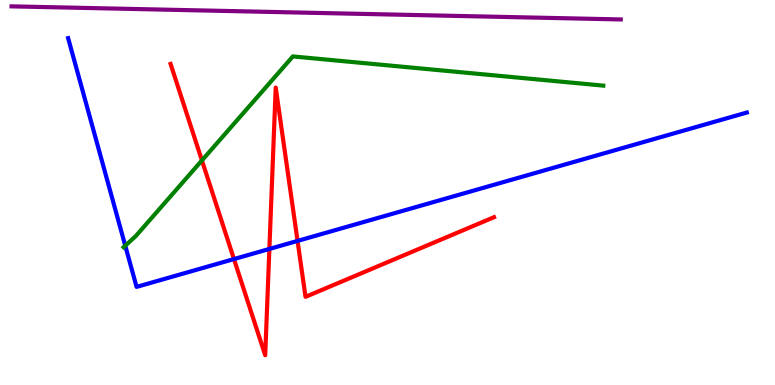[{'lines': ['blue', 'red'], 'intersections': [{'x': 3.02, 'y': 3.27}, {'x': 3.48, 'y': 3.53}, {'x': 3.84, 'y': 3.74}]}, {'lines': ['green', 'red'], 'intersections': [{'x': 2.61, 'y': 5.83}]}, {'lines': ['purple', 'red'], 'intersections': []}, {'lines': ['blue', 'green'], 'intersections': [{'x': 1.62, 'y': 3.62}]}, {'lines': ['blue', 'purple'], 'intersections': []}, {'lines': ['green', 'purple'], 'intersections': []}]